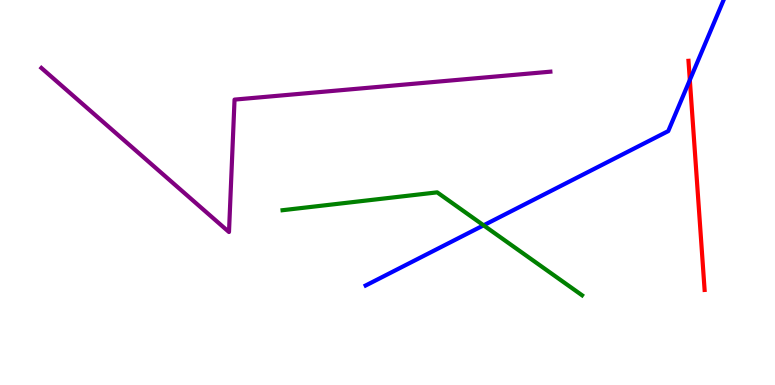[{'lines': ['blue', 'red'], 'intersections': [{'x': 8.9, 'y': 7.92}]}, {'lines': ['green', 'red'], 'intersections': []}, {'lines': ['purple', 'red'], 'intersections': []}, {'lines': ['blue', 'green'], 'intersections': [{'x': 6.24, 'y': 4.15}]}, {'lines': ['blue', 'purple'], 'intersections': []}, {'lines': ['green', 'purple'], 'intersections': []}]